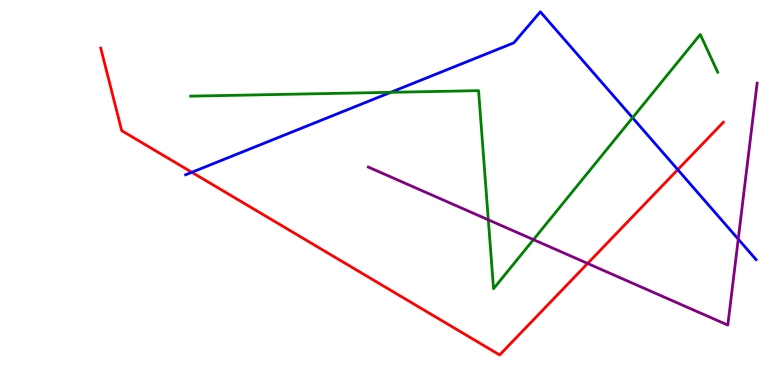[{'lines': ['blue', 'red'], 'intersections': [{'x': 2.48, 'y': 5.53}, {'x': 8.75, 'y': 5.59}]}, {'lines': ['green', 'red'], 'intersections': []}, {'lines': ['purple', 'red'], 'intersections': [{'x': 7.58, 'y': 3.16}]}, {'lines': ['blue', 'green'], 'intersections': [{'x': 5.04, 'y': 7.6}, {'x': 8.16, 'y': 6.94}]}, {'lines': ['blue', 'purple'], 'intersections': [{'x': 9.53, 'y': 3.79}]}, {'lines': ['green', 'purple'], 'intersections': [{'x': 6.3, 'y': 4.29}, {'x': 6.88, 'y': 3.78}]}]